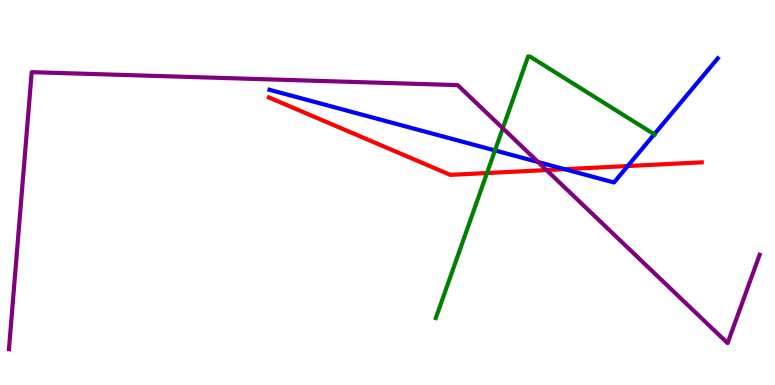[{'lines': ['blue', 'red'], 'intersections': [{'x': 7.29, 'y': 5.61}, {'x': 8.1, 'y': 5.69}]}, {'lines': ['green', 'red'], 'intersections': [{'x': 6.28, 'y': 5.51}]}, {'lines': ['purple', 'red'], 'intersections': [{'x': 7.05, 'y': 5.58}]}, {'lines': ['blue', 'green'], 'intersections': [{'x': 6.39, 'y': 6.09}, {'x': 8.44, 'y': 6.51}]}, {'lines': ['blue', 'purple'], 'intersections': [{'x': 6.94, 'y': 5.79}]}, {'lines': ['green', 'purple'], 'intersections': [{'x': 6.49, 'y': 6.67}]}]